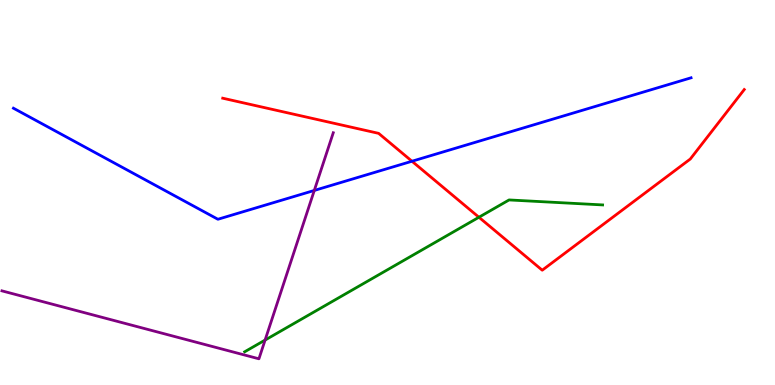[{'lines': ['blue', 'red'], 'intersections': [{'x': 5.32, 'y': 5.81}]}, {'lines': ['green', 'red'], 'intersections': [{'x': 6.18, 'y': 4.36}]}, {'lines': ['purple', 'red'], 'intersections': []}, {'lines': ['blue', 'green'], 'intersections': []}, {'lines': ['blue', 'purple'], 'intersections': [{'x': 4.06, 'y': 5.05}]}, {'lines': ['green', 'purple'], 'intersections': [{'x': 3.42, 'y': 1.17}]}]